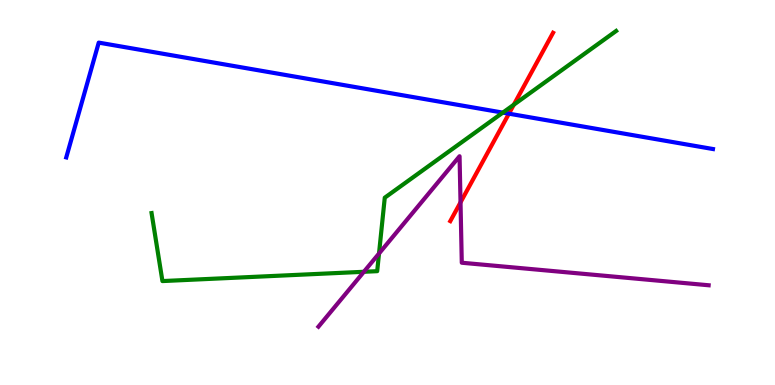[{'lines': ['blue', 'red'], 'intersections': [{'x': 6.57, 'y': 7.05}]}, {'lines': ['green', 'red'], 'intersections': [{'x': 6.63, 'y': 7.28}]}, {'lines': ['purple', 'red'], 'intersections': [{'x': 5.94, 'y': 4.74}]}, {'lines': ['blue', 'green'], 'intersections': [{'x': 6.49, 'y': 7.07}]}, {'lines': ['blue', 'purple'], 'intersections': []}, {'lines': ['green', 'purple'], 'intersections': [{'x': 4.7, 'y': 2.94}, {'x': 4.89, 'y': 3.42}]}]